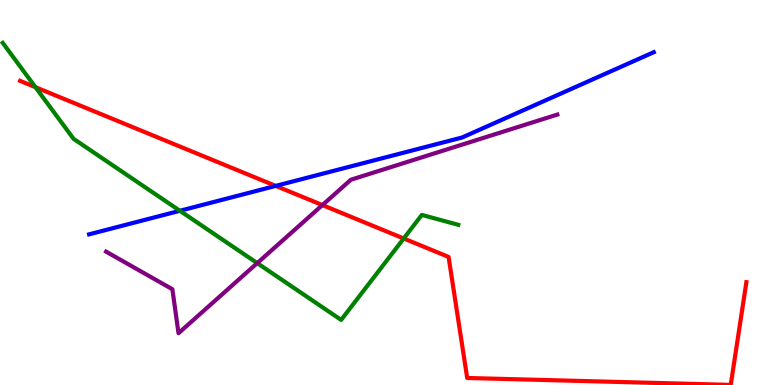[{'lines': ['blue', 'red'], 'intersections': [{'x': 3.56, 'y': 5.17}]}, {'lines': ['green', 'red'], 'intersections': [{'x': 0.457, 'y': 7.74}, {'x': 5.21, 'y': 3.81}]}, {'lines': ['purple', 'red'], 'intersections': [{'x': 4.16, 'y': 4.67}]}, {'lines': ['blue', 'green'], 'intersections': [{'x': 2.32, 'y': 4.53}]}, {'lines': ['blue', 'purple'], 'intersections': []}, {'lines': ['green', 'purple'], 'intersections': [{'x': 3.32, 'y': 3.17}]}]